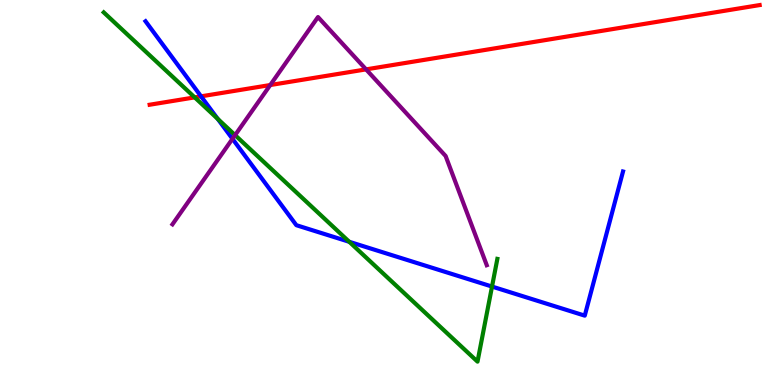[{'lines': ['blue', 'red'], 'intersections': [{'x': 2.59, 'y': 7.5}]}, {'lines': ['green', 'red'], 'intersections': [{'x': 2.51, 'y': 7.47}]}, {'lines': ['purple', 'red'], 'intersections': [{'x': 3.49, 'y': 7.79}, {'x': 4.72, 'y': 8.2}]}, {'lines': ['blue', 'green'], 'intersections': [{'x': 2.81, 'y': 6.91}, {'x': 4.51, 'y': 3.72}, {'x': 6.35, 'y': 2.56}]}, {'lines': ['blue', 'purple'], 'intersections': [{'x': 3.0, 'y': 6.39}]}, {'lines': ['green', 'purple'], 'intersections': [{'x': 3.03, 'y': 6.49}]}]